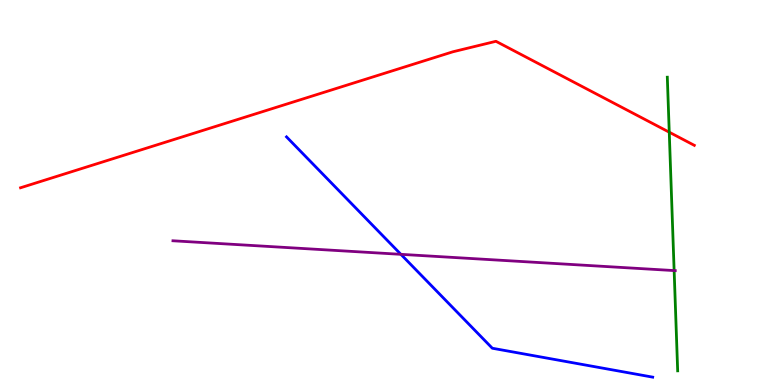[{'lines': ['blue', 'red'], 'intersections': []}, {'lines': ['green', 'red'], 'intersections': [{'x': 8.64, 'y': 6.57}]}, {'lines': ['purple', 'red'], 'intersections': []}, {'lines': ['blue', 'green'], 'intersections': []}, {'lines': ['blue', 'purple'], 'intersections': [{'x': 5.17, 'y': 3.39}]}, {'lines': ['green', 'purple'], 'intersections': [{'x': 8.7, 'y': 2.97}]}]